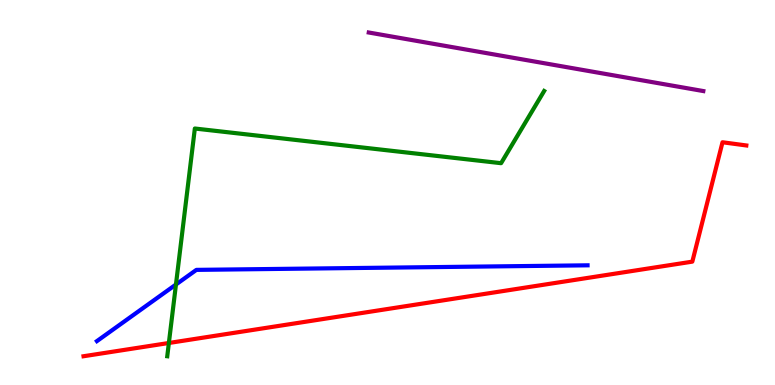[{'lines': ['blue', 'red'], 'intersections': []}, {'lines': ['green', 'red'], 'intersections': [{'x': 2.18, 'y': 1.09}]}, {'lines': ['purple', 'red'], 'intersections': []}, {'lines': ['blue', 'green'], 'intersections': [{'x': 2.27, 'y': 2.61}]}, {'lines': ['blue', 'purple'], 'intersections': []}, {'lines': ['green', 'purple'], 'intersections': []}]